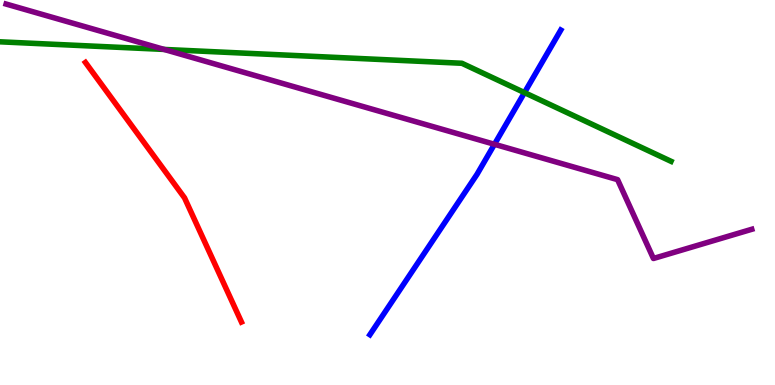[{'lines': ['blue', 'red'], 'intersections': []}, {'lines': ['green', 'red'], 'intersections': []}, {'lines': ['purple', 'red'], 'intersections': []}, {'lines': ['blue', 'green'], 'intersections': [{'x': 6.77, 'y': 7.59}]}, {'lines': ['blue', 'purple'], 'intersections': [{'x': 6.38, 'y': 6.25}]}, {'lines': ['green', 'purple'], 'intersections': [{'x': 2.12, 'y': 8.72}]}]